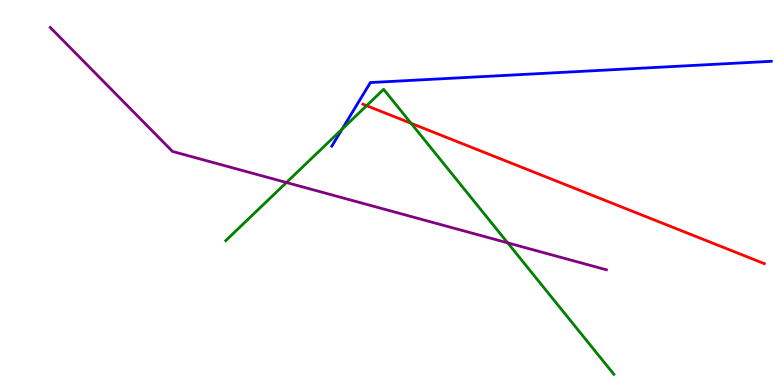[{'lines': ['blue', 'red'], 'intersections': []}, {'lines': ['green', 'red'], 'intersections': [{'x': 4.73, 'y': 7.26}, {'x': 5.3, 'y': 6.8}]}, {'lines': ['purple', 'red'], 'intersections': []}, {'lines': ['blue', 'green'], 'intersections': [{'x': 4.41, 'y': 6.65}]}, {'lines': ['blue', 'purple'], 'intersections': []}, {'lines': ['green', 'purple'], 'intersections': [{'x': 3.7, 'y': 5.26}, {'x': 6.55, 'y': 3.69}]}]